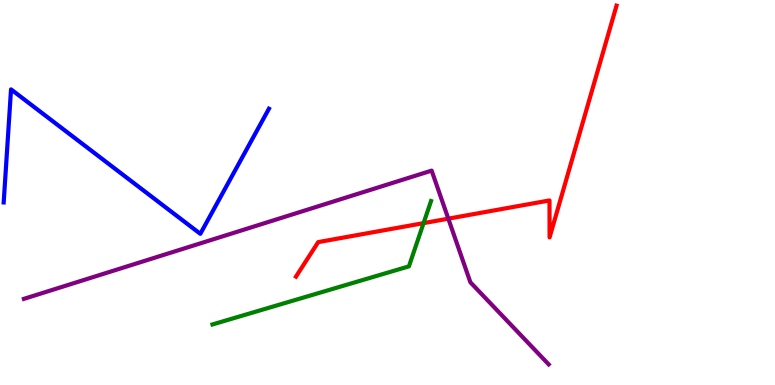[{'lines': ['blue', 'red'], 'intersections': []}, {'lines': ['green', 'red'], 'intersections': [{'x': 5.47, 'y': 4.2}]}, {'lines': ['purple', 'red'], 'intersections': [{'x': 5.78, 'y': 4.32}]}, {'lines': ['blue', 'green'], 'intersections': []}, {'lines': ['blue', 'purple'], 'intersections': []}, {'lines': ['green', 'purple'], 'intersections': []}]